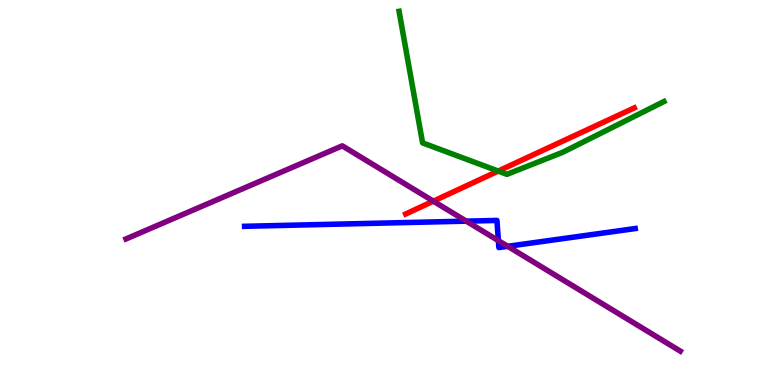[{'lines': ['blue', 'red'], 'intersections': []}, {'lines': ['green', 'red'], 'intersections': [{'x': 6.43, 'y': 5.56}]}, {'lines': ['purple', 'red'], 'intersections': [{'x': 5.59, 'y': 4.78}]}, {'lines': ['blue', 'green'], 'intersections': []}, {'lines': ['blue', 'purple'], 'intersections': [{'x': 6.02, 'y': 4.26}, {'x': 6.43, 'y': 3.75}, {'x': 6.55, 'y': 3.6}]}, {'lines': ['green', 'purple'], 'intersections': []}]